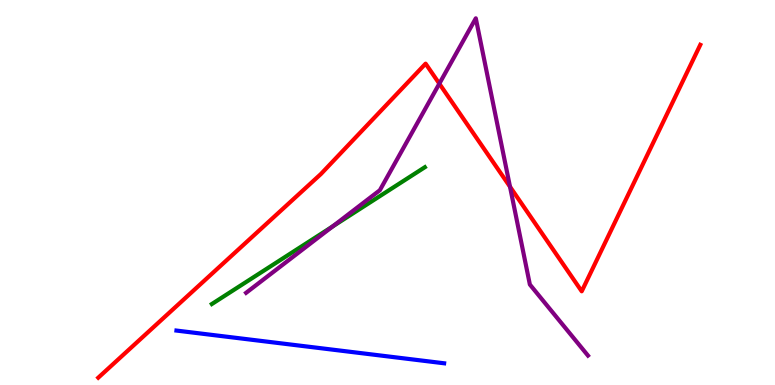[{'lines': ['blue', 'red'], 'intersections': []}, {'lines': ['green', 'red'], 'intersections': []}, {'lines': ['purple', 'red'], 'intersections': [{'x': 5.67, 'y': 7.83}, {'x': 6.58, 'y': 5.15}]}, {'lines': ['blue', 'green'], 'intersections': []}, {'lines': ['blue', 'purple'], 'intersections': []}, {'lines': ['green', 'purple'], 'intersections': [{'x': 4.29, 'y': 4.12}]}]